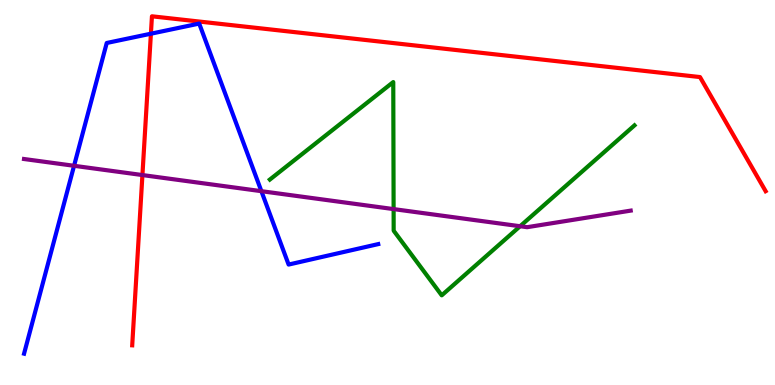[{'lines': ['blue', 'red'], 'intersections': [{'x': 1.95, 'y': 9.12}]}, {'lines': ['green', 'red'], 'intersections': []}, {'lines': ['purple', 'red'], 'intersections': [{'x': 1.84, 'y': 5.45}]}, {'lines': ['blue', 'green'], 'intersections': []}, {'lines': ['blue', 'purple'], 'intersections': [{'x': 0.956, 'y': 5.69}, {'x': 3.37, 'y': 5.03}]}, {'lines': ['green', 'purple'], 'intersections': [{'x': 5.08, 'y': 4.57}, {'x': 6.71, 'y': 4.12}]}]